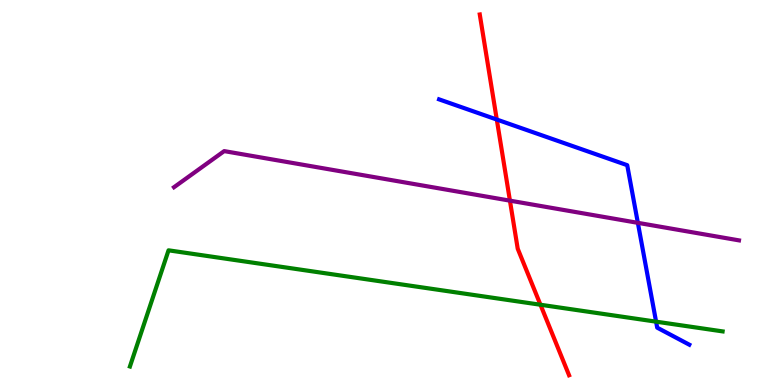[{'lines': ['blue', 'red'], 'intersections': [{'x': 6.41, 'y': 6.89}]}, {'lines': ['green', 'red'], 'intersections': [{'x': 6.97, 'y': 2.08}]}, {'lines': ['purple', 'red'], 'intersections': [{'x': 6.58, 'y': 4.79}]}, {'lines': ['blue', 'green'], 'intersections': [{'x': 8.47, 'y': 1.65}]}, {'lines': ['blue', 'purple'], 'intersections': [{'x': 8.23, 'y': 4.21}]}, {'lines': ['green', 'purple'], 'intersections': []}]